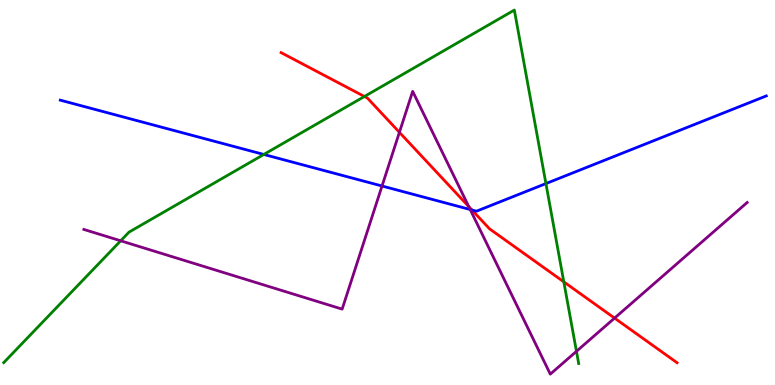[{'lines': ['blue', 'red'], 'intersections': [{'x': 6.09, 'y': 4.55}]}, {'lines': ['green', 'red'], 'intersections': [{'x': 4.7, 'y': 7.49}, {'x': 7.28, 'y': 2.68}]}, {'lines': ['purple', 'red'], 'intersections': [{'x': 5.15, 'y': 6.56}, {'x': 6.05, 'y': 4.63}, {'x': 7.93, 'y': 1.74}]}, {'lines': ['blue', 'green'], 'intersections': [{'x': 3.4, 'y': 5.99}, {'x': 7.04, 'y': 5.23}]}, {'lines': ['blue', 'purple'], 'intersections': [{'x': 4.93, 'y': 5.17}, {'x': 6.07, 'y': 4.56}]}, {'lines': ['green', 'purple'], 'intersections': [{'x': 1.56, 'y': 3.75}, {'x': 7.44, 'y': 0.875}]}]